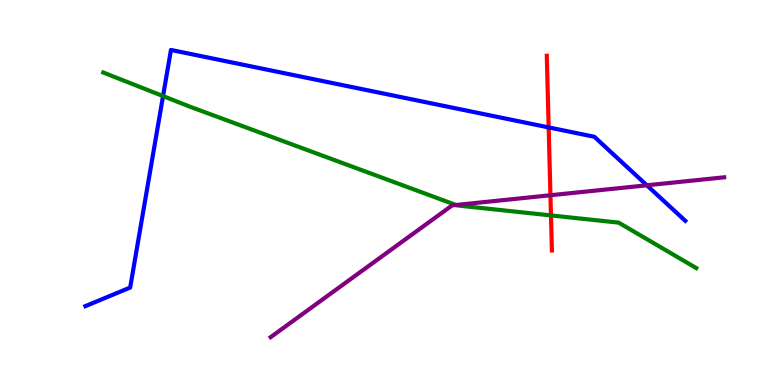[{'lines': ['blue', 'red'], 'intersections': [{'x': 7.08, 'y': 6.69}]}, {'lines': ['green', 'red'], 'intersections': [{'x': 7.11, 'y': 4.4}]}, {'lines': ['purple', 'red'], 'intersections': [{'x': 7.1, 'y': 4.93}]}, {'lines': ['blue', 'green'], 'intersections': [{'x': 2.1, 'y': 7.5}]}, {'lines': ['blue', 'purple'], 'intersections': [{'x': 8.35, 'y': 5.19}]}, {'lines': ['green', 'purple'], 'intersections': [{'x': 5.88, 'y': 4.68}]}]